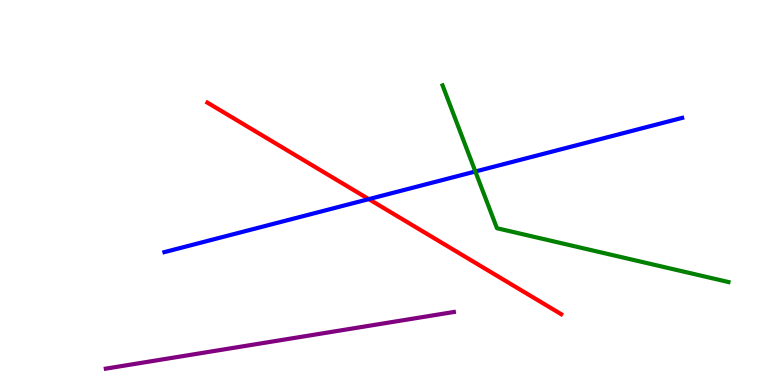[{'lines': ['blue', 'red'], 'intersections': [{'x': 4.76, 'y': 4.83}]}, {'lines': ['green', 'red'], 'intersections': []}, {'lines': ['purple', 'red'], 'intersections': []}, {'lines': ['blue', 'green'], 'intersections': [{'x': 6.13, 'y': 5.55}]}, {'lines': ['blue', 'purple'], 'intersections': []}, {'lines': ['green', 'purple'], 'intersections': []}]